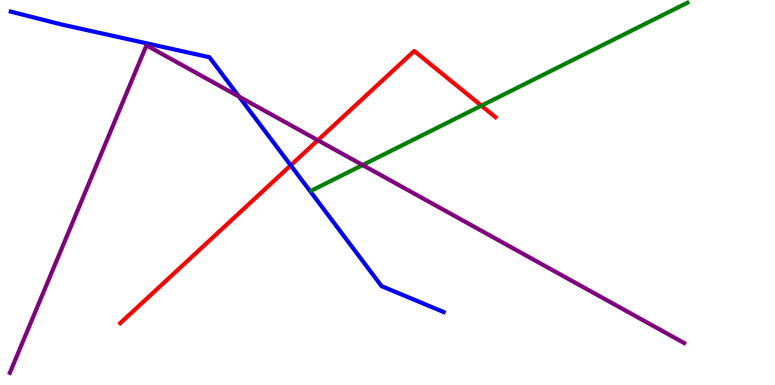[{'lines': ['blue', 'red'], 'intersections': [{'x': 3.75, 'y': 5.71}]}, {'lines': ['green', 'red'], 'intersections': [{'x': 6.21, 'y': 7.25}]}, {'lines': ['purple', 'red'], 'intersections': [{'x': 4.1, 'y': 6.36}]}, {'lines': ['blue', 'green'], 'intersections': []}, {'lines': ['blue', 'purple'], 'intersections': [{'x': 3.08, 'y': 7.49}]}, {'lines': ['green', 'purple'], 'intersections': [{'x': 4.68, 'y': 5.71}]}]